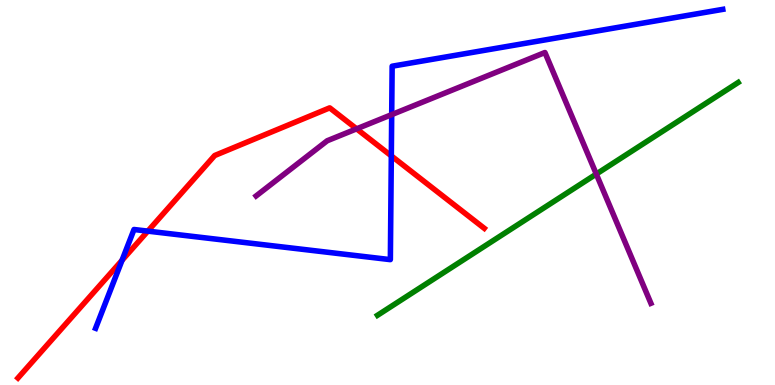[{'lines': ['blue', 'red'], 'intersections': [{'x': 1.57, 'y': 3.24}, {'x': 1.91, 'y': 4.0}, {'x': 5.05, 'y': 5.95}]}, {'lines': ['green', 'red'], 'intersections': []}, {'lines': ['purple', 'red'], 'intersections': [{'x': 4.6, 'y': 6.65}]}, {'lines': ['blue', 'green'], 'intersections': []}, {'lines': ['blue', 'purple'], 'intersections': [{'x': 5.05, 'y': 7.02}]}, {'lines': ['green', 'purple'], 'intersections': [{'x': 7.69, 'y': 5.48}]}]